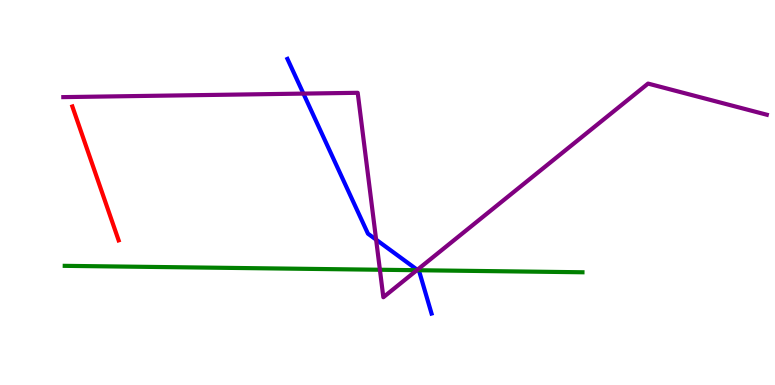[{'lines': ['blue', 'red'], 'intersections': []}, {'lines': ['green', 'red'], 'intersections': []}, {'lines': ['purple', 'red'], 'intersections': []}, {'lines': ['blue', 'green'], 'intersections': [{'x': 5.39, 'y': 2.98}]}, {'lines': ['blue', 'purple'], 'intersections': [{'x': 3.92, 'y': 7.57}, {'x': 4.85, 'y': 3.78}, {'x': 5.38, 'y': 2.99}]}, {'lines': ['green', 'purple'], 'intersections': [{'x': 4.9, 'y': 2.99}, {'x': 5.38, 'y': 2.98}]}]